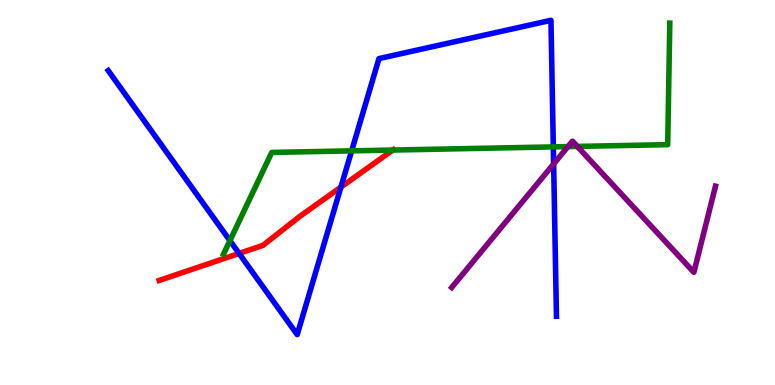[{'lines': ['blue', 'red'], 'intersections': [{'x': 3.08, 'y': 3.42}, {'x': 4.4, 'y': 5.14}]}, {'lines': ['green', 'red'], 'intersections': [{'x': 5.07, 'y': 6.1}]}, {'lines': ['purple', 'red'], 'intersections': []}, {'lines': ['blue', 'green'], 'intersections': [{'x': 2.97, 'y': 3.75}, {'x': 4.54, 'y': 6.08}, {'x': 7.14, 'y': 6.18}]}, {'lines': ['blue', 'purple'], 'intersections': [{'x': 7.14, 'y': 5.74}]}, {'lines': ['green', 'purple'], 'intersections': [{'x': 7.33, 'y': 6.19}, {'x': 7.45, 'y': 6.2}]}]